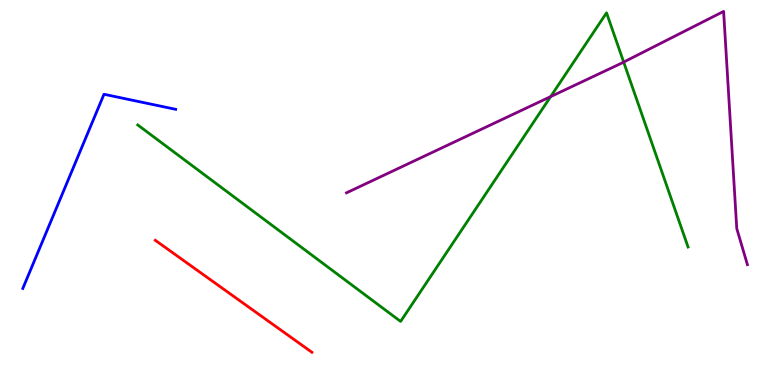[{'lines': ['blue', 'red'], 'intersections': []}, {'lines': ['green', 'red'], 'intersections': []}, {'lines': ['purple', 'red'], 'intersections': []}, {'lines': ['blue', 'green'], 'intersections': []}, {'lines': ['blue', 'purple'], 'intersections': []}, {'lines': ['green', 'purple'], 'intersections': [{'x': 7.1, 'y': 7.49}, {'x': 8.05, 'y': 8.39}]}]